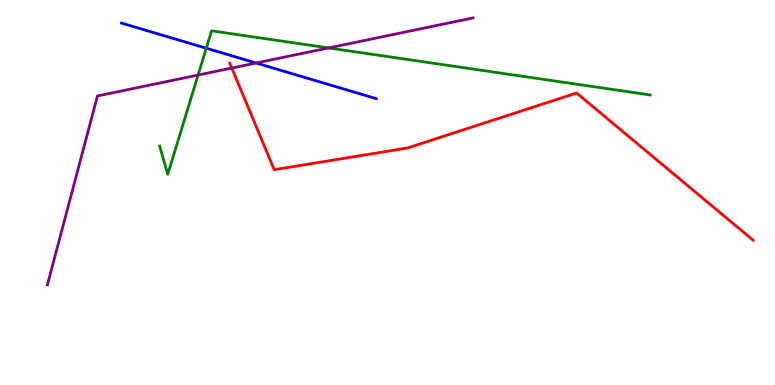[{'lines': ['blue', 'red'], 'intersections': []}, {'lines': ['green', 'red'], 'intersections': []}, {'lines': ['purple', 'red'], 'intersections': [{'x': 2.99, 'y': 8.23}]}, {'lines': ['blue', 'green'], 'intersections': [{'x': 2.66, 'y': 8.75}]}, {'lines': ['blue', 'purple'], 'intersections': [{'x': 3.3, 'y': 8.36}]}, {'lines': ['green', 'purple'], 'intersections': [{'x': 2.56, 'y': 8.05}, {'x': 4.24, 'y': 8.76}]}]